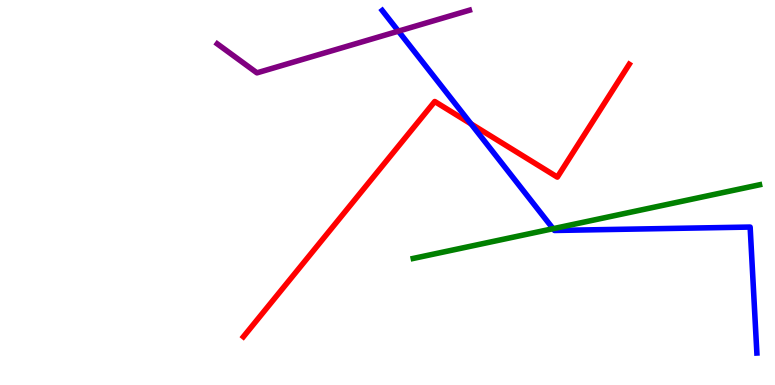[{'lines': ['blue', 'red'], 'intersections': [{'x': 6.08, 'y': 6.78}]}, {'lines': ['green', 'red'], 'intersections': []}, {'lines': ['purple', 'red'], 'intersections': []}, {'lines': ['blue', 'green'], 'intersections': [{'x': 7.14, 'y': 4.06}]}, {'lines': ['blue', 'purple'], 'intersections': [{'x': 5.14, 'y': 9.19}]}, {'lines': ['green', 'purple'], 'intersections': []}]